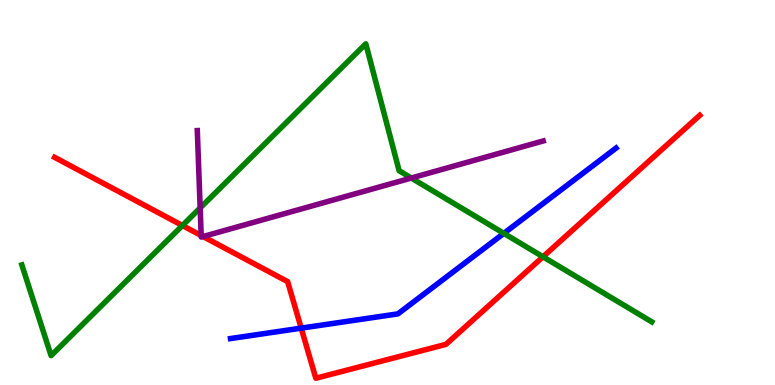[{'lines': ['blue', 'red'], 'intersections': [{'x': 3.89, 'y': 1.48}]}, {'lines': ['green', 'red'], 'intersections': [{'x': 2.35, 'y': 4.14}, {'x': 7.01, 'y': 3.33}]}, {'lines': ['purple', 'red'], 'intersections': [{'x': 2.6, 'y': 3.88}, {'x': 2.62, 'y': 3.86}]}, {'lines': ['blue', 'green'], 'intersections': [{'x': 6.5, 'y': 3.94}]}, {'lines': ['blue', 'purple'], 'intersections': []}, {'lines': ['green', 'purple'], 'intersections': [{'x': 2.58, 'y': 4.6}, {'x': 5.31, 'y': 5.38}]}]